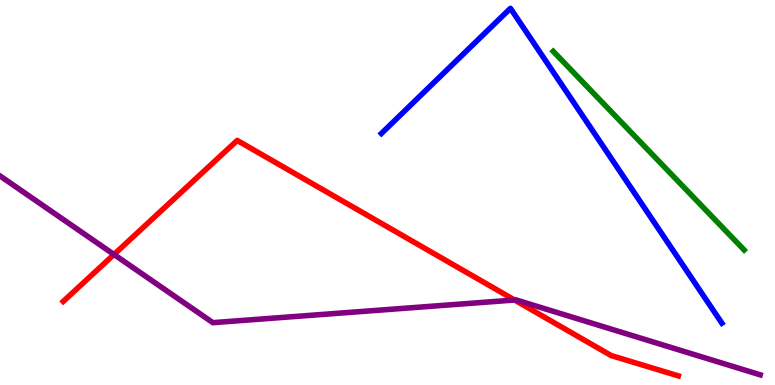[{'lines': ['blue', 'red'], 'intersections': []}, {'lines': ['green', 'red'], 'intersections': []}, {'lines': ['purple', 'red'], 'intersections': [{'x': 1.47, 'y': 3.39}, {'x': 6.64, 'y': 2.21}]}, {'lines': ['blue', 'green'], 'intersections': []}, {'lines': ['blue', 'purple'], 'intersections': []}, {'lines': ['green', 'purple'], 'intersections': []}]